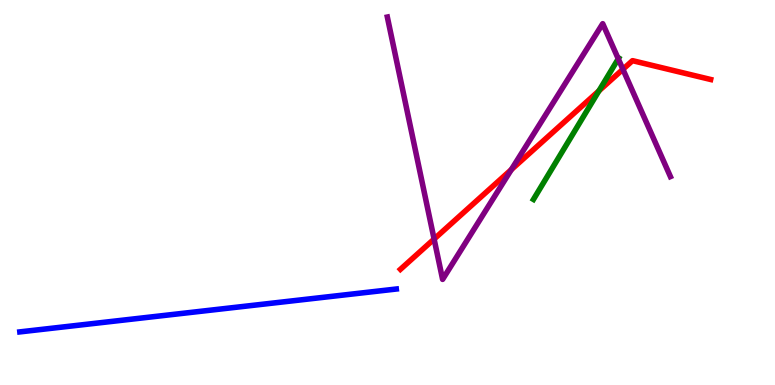[{'lines': ['blue', 'red'], 'intersections': []}, {'lines': ['green', 'red'], 'intersections': [{'x': 7.73, 'y': 7.64}]}, {'lines': ['purple', 'red'], 'intersections': [{'x': 5.6, 'y': 3.79}, {'x': 6.6, 'y': 5.59}, {'x': 8.04, 'y': 8.2}]}, {'lines': ['blue', 'green'], 'intersections': []}, {'lines': ['blue', 'purple'], 'intersections': []}, {'lines': ['green', 'purple'], 'intersections': [{'x': 7.98, 'y': 8.47}]}]